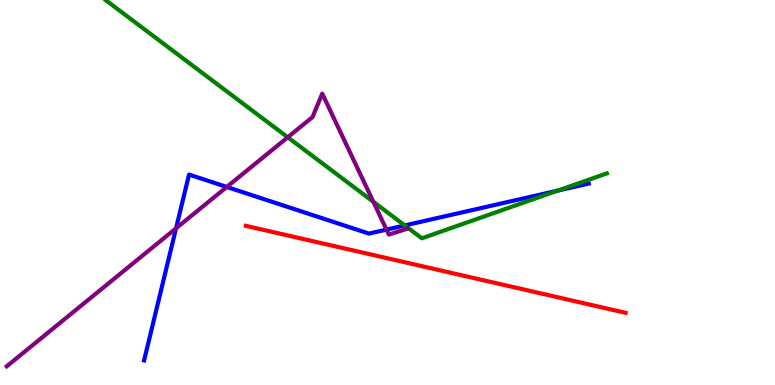[{'lines': ['blue', 'red'], 'intersections': []}, {'lines': ['green', 'red'], 'intersections': []}, {'lines': ['purple', 'red'], 'intersections': []}, {'lines': ['blue', 'green'], 'intersections': [{'x': 5.22, 'y': 4.14}, {'x': 7.2, 'y': 5.05}]}, {'lines': ['blue', 'purple'], 'intersections': [{'x': 2.27, 'y': 4.07}, {'x': 2.93, 'y': 5.14}, {'x': 4.99, 'y': 4.04}]}, {'lines': ['green', 'purple'], 'intersections': [{'x': 3.71, 'y': 6.43}, {'x': 4.82, 'y': 4.76}]}]